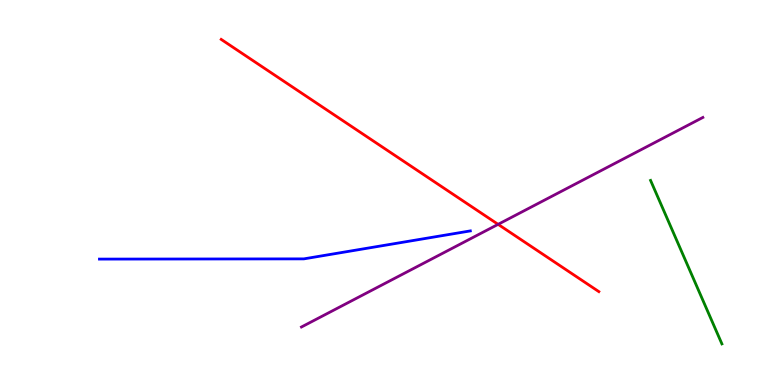[{'lines': ['blue', 'red'], 'intersections': []}, {'lines': ['green', 'red'], 'intersections': []}, {'lines': ['purple', 'red'], 'intersections': [{'x': 6.43, 'y': 4.17}]}, {'lines': ['blue', 'green'], 'intersections': []}, {'lines': ['blue', 'purple'], 'intersections': []}, {'lines': ['green', 'purple'], 'intersections': []}]